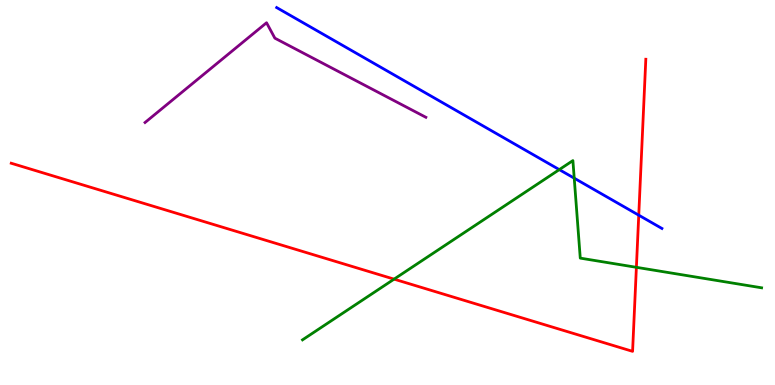[{'lines': ['blue', 'red'], 'intersections': [{'x': 8.24, 'y': 4.41}]}, {'lines': ['green', 'red'], 'intersections': [{'x': 5.08, 'y': 2.75}, {'x': 8.21, 'y': 3.06}]}, {'lines': ['purple', 'red'], 'intersections': []}, {'lines': ['blue', 'green'], 'intersections': [{'x': 7.22, 'y': 5.59}, {'x': 7.41, 'y': 5.37}]}, {'lines': ['blue', 'purple'], 'intersections': []}, {'lines': ['green', 'purple'], 'intersections': []}]